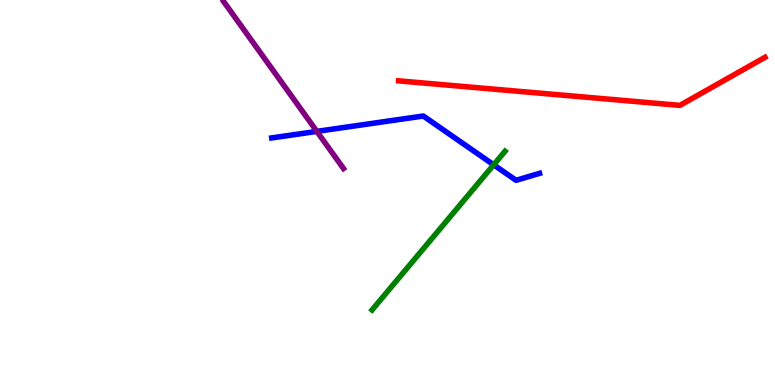[{'lines': ['blue', 'red'], 'intersections': []}, {'lines': ['green', 'red'], 'intersections': []}, {'lines': ['purple', 'red'], 'intersections': []}, {'lines': ['blue', 'green'], 'intersections': [{'x': 6.37, 'y': 5.72}]}, {'lines': ['blue', 'purple'], 'intersections': [{'x': 4.09, 'y': 6.59}]}, {'lines': ['green', 'purple'], 'intersections': []}]